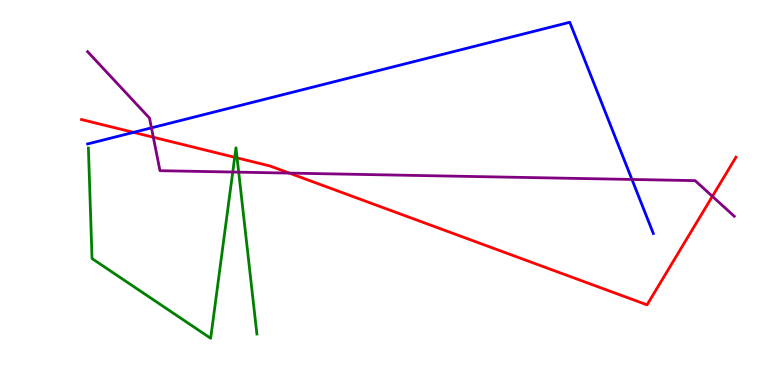[{'lines': ['blue', 'red'], 'intersections': [{'x': 1.72, 'y': 6.56}]}, {'lines': ['green', 'red'], 'intersections': [{'x': 3.03, 'y': 5.91}, {'x': 3.06, 'y': 5.9}]}, {'lines': ['purple', 'red'], 'intersections': [{'x': 1.98, 'y': 6.44}, {'x': 3.73, 'y': 5.5}, {'x': 9.19, 'y': 4.9}]}, {'lines': ['blue', 'green'], 'intersections': []}, {'lines': ['blue', 'purple'], 'intersections': [{'x': 1.95, 'y': 6.68}, {'x': 8.15, 'y': 5.34}]}, {'lines': ['green', 'purple'], 'intersections': [{'x': 3.0, 'y': 5.53}, {'x': 3.08, 'y': 5.53}]}]